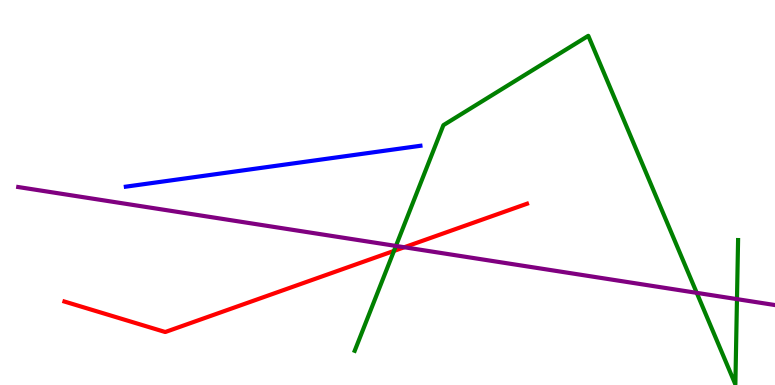[{'lines': ['blue', 'red'], 'intersections': []}, {'lines': ['green', 'red'], 'intersections': [{'x': 5.08, 'y': 3.48}]}, {'lines': ['purple', 'red'], 'intersections': [{'x': 5.22, 'y': 3.58}]}, {'lines': ['blue', 'green'], 'intersections': []}, {'lines': ['blue', 'purple'], 'intersections': []}, {'lines': ['green', 'purple'], 'intersections': [{'x': 5.11, 'y': 3.61}, {'x': 8.99, 'y': 2.39}, {'x': 9.51, 'y': 2.23}]}]